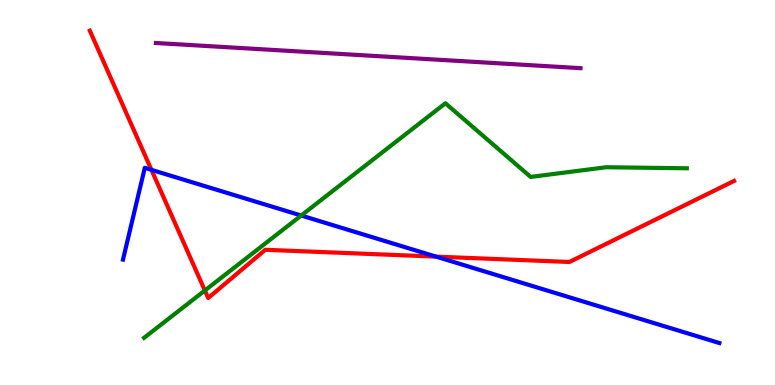[{'lines': ['blue', 'red'], 'intersections': [{'x': 1.95, 'y': 5.59}, {'x': 5.63, 'y': 3.33}]}, {'lines': ['green', 'red'], 'intersections': [{'x': 2.64, 'y': 2.45}]}, {'lines': ['purple', 'red'], 'intersections': []}, {'lines': ['blue', 'green'], 'intersections': [{'x': 3.89, 'y': 4.4}]}, {'lines': ['blue', 'purple'], 'intersections': []}, {'lines': ['green', 'purple'], 'intersections': []}]